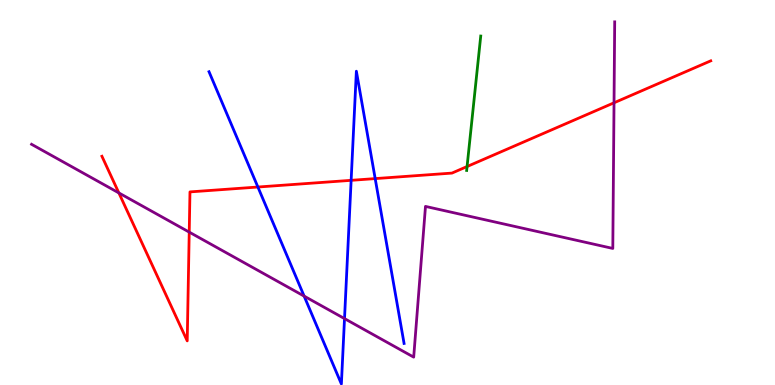[{'lines': ['blue', 'red'], 'intersections': [{'x': 3.33, 'y': 5.14}, {'x': 4.53, 'y': 5.32}, {'x': 4.84, 'y': 5.36}]}, {'lines': ['green', 'red'], 'intersections': [{'x': 6.03, 'y': 5.67}]}, {'lines': ['purple', 'red'], 'intersections': [{'x': 1.53, 'y': 4.99}, {'x': 2.44, 'y': 3.97}, {'x': 7.92, 'y': 7.33}]}, {'lines': ['blue', 'green'], 'intersections': []}, {'lines': ['blue', 'purple'], 'intersections': [{'x': 3.92, 'y': 2.31}, {'x': 4.45, 'y': 1.72}]}, {'lines': ['green', 'purple'], 'intersections': []}]